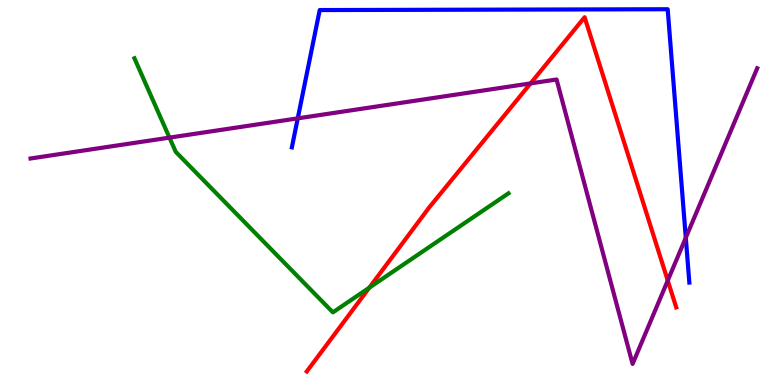[{'lines': ['blue', 'red'], 'intersections': []}, {'lines': ['green', 'red'], 'intersections': [{'x': 4.77, 'y': 2.53}]}, {'lines': ['purple', 'red'], 'intersections': [{'x': 6.85, 'y': 7.83}, {'x': 8.62, 'y': 2.71}]}, {'lines': ['blue', 'green'], 'intersections': []}, {'lines': ['blue', 'purple'], 'intersections': [{'x': 3.84, 'y': 6.93}, {'x': 8.85, 'y': 3.83}]}, {'lines': ['green', 'purple'], 'intersections': [{'x': 2.19, 'y': 6.43}]}]